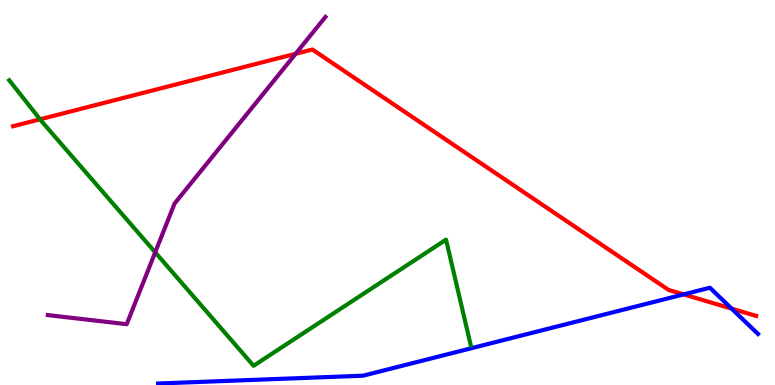[{'lines': ['blue', 'red'], 'intersections': [{'x': 8.82, 'y': 2.35}, {'x': 9.44, 'y': 1.98}]}, {'lines': ['green', 'red'], 'intersections': [{'x': 0.517, 'y': 6.9}]}, {'lines': ['purple', 'red'], 'intersections': [{'x': 3.81, 'y': 8.6}]}, {'lines': ['blue', 'green'], 'intersections': []}, {'lines': ['blue', 'purple'], 'intersections': []}, {'lines': ['green', 'purple'], 'intersections': [{'x': 2.0, 'y': 3.45}]}]